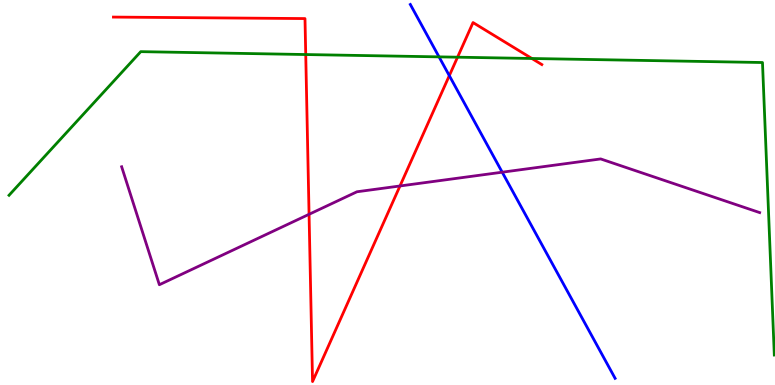[{'lines': ['blue', 'red'], 'intersections': [{'x': 5.8, 'y': 8.04}]}, {'lines': ['green', 'red'], 'intersections': [{'x': 3.94, 'y': 8.58}, {'x': 5.9, 'y': 8.51}, {'x': 6.86, 'y': 8.48}]}, {'lines': ['purple', 'red'], 'intersections': [{'x': 3.99, 'y': 4.43}, {'x': 5.16, 'y': 5.17}]}, {'lines': ['blue', 'green'], 'intersections': [{'x': 5.66, 'y': 8.52}]}, {'lines': ['blue', 'purple'], 'intersections': [{'x': 6.48, 'y': 5.53}]}, {'lines': ['green', 'purple'], 'intersections': []}]